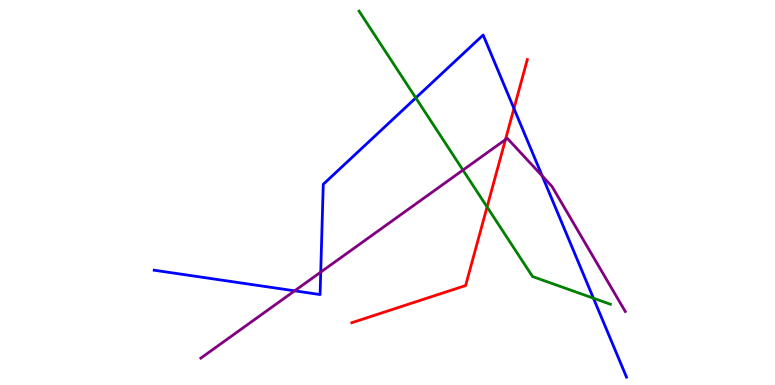[{'lines': ['blue', 'red'], 'intersections': [{'x': 6.63, 'y': 7.18}]}, {'lines': ['green', 'red'], 'intersections': [{'x': 6.28, 'y': 4.62}]}, {'lines': ['purple', 'red'], 'intersections': [{'x': 6.52, 'y': 6.37}]}, {'lines': ['blue', 'green'], 'intersections': [{'x': 5.37, 'y': 7.46}, {'x': 7.66, 'y': 2.25}]}, {'lines': ['blue', 'purple'], 'intersections': [{'x': 3.8, 'y': 2.45}, {'x': 4.14, 'y': 2.93}, {'x': 7.0, 'y': 5.43}]}, {'lines': ['green', 'purple'], 'intersections': [{'x': 5.97, 'y': 5.58}]}]